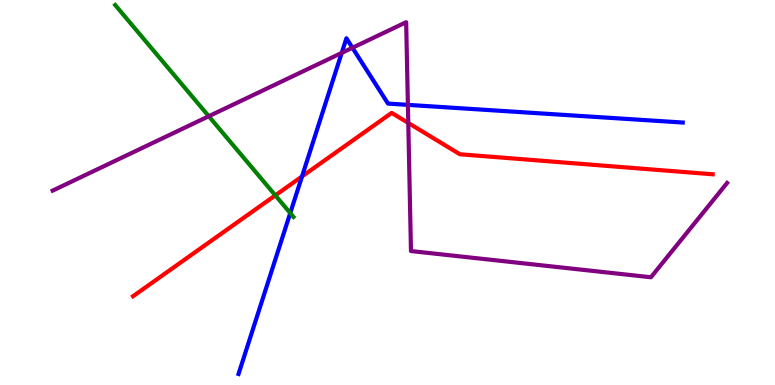[{'lines': ['blue', 'red'], 'intersections': [{'x': 3.9, 'y': 5.42}]}, {'lines': ['green', 'red'], 'intersections': [{'x': 3.55, 'y': 4.93}]}, {'lines': ['purple', 'red'], 'intersections': [{'x': 5.27, 'y': 6.81}]}, {'lines': ['blue', 'green'], 'intersections': [{'x': 3.75, 'y': 4.47}]}, {'lines': ['blue', 'purple'], 'intersections': [{'x': 4.41, 'y': 8.63}, {'x': 4.55, 'y': 8.76}, {'x': 5.26, 'y': 7.28}]}, {'lines': ['green', 'purple'], 'intersections': [{'x': 2.69, 'y': 6.98}]}]